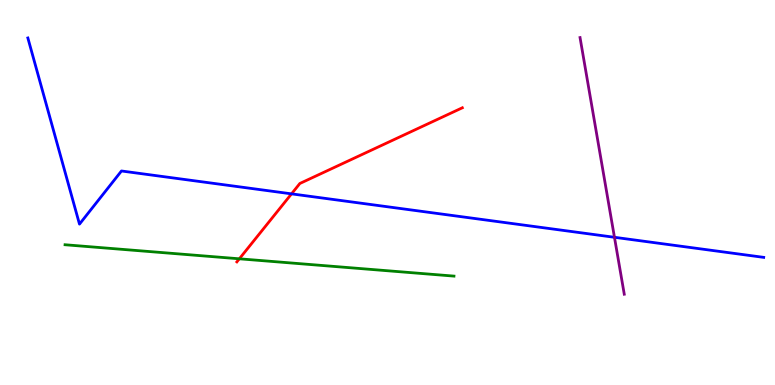[{'lines': ['blue', 'red'], 'intersections': [{'x': 3.76, 'y': 4.96}]}, {'lines': ['green', 'red'], 'intersections': [{'x': 3.09, 'y': 3.28}]}, {'lines': ['purple', 'red'], 'intersections': []}, {'lines': ['blue', 'green'], 'intersections': []}, {'lines': ['blue', 'purple'], 'intersections': [{'x': 7.93, 'y': 3.84}]}, {'lines': ['green', 'purple'], 'intersections': []}]